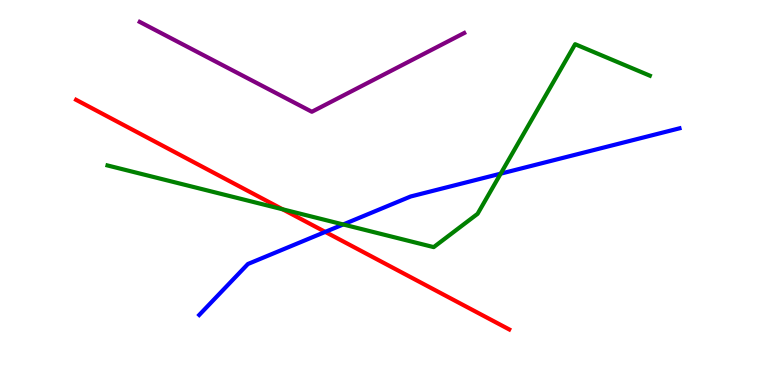[{'lines': ['blue', 'red'], 'intersections': [{'x': 4.2, 'y': 3.98}]}, {'lines': ['green', 'red'], 'intersections': [{'x': 3.65, 'y': 4.56}]}, {'lines': ['purple', 'red'], 'intersections': []}, {'lines': ['blue', 'green'], 'intersections': [{'x': 4.43, 'y': 4.17}, {'x': 6.46, 'y': 5.49}]}, {'lines': ['blue', 'purple'], 'intersections': []}, {'lines': ['green', 'purple'], 'intersections': []}]